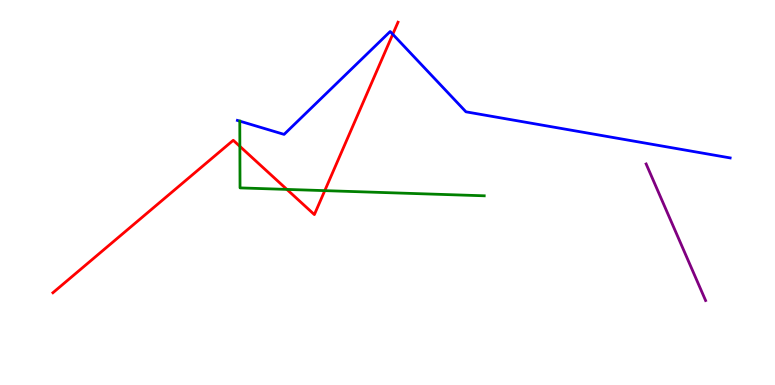[{'lines': ['blue', 'red'], 'intersections': [{'x': 5.07, 'y': 9.11}]}, {'lines': ['green', 'red'], 'intersections': [{'x': 3.1, 'y': 6.2}, {'x': 3.7, 'y': 5.08}, {'x': 4.19, 'y': 5.05}]}, {'lines': ['purple', 'red'], 'intersections': []}, {'lines': ['blue', 'green'], 'intersections': [{'x': 3.09, 'y': 6.85}]}, {'lines': ['blue', 'purple'], 'intersections': []}, {'lines': ['green', 'purple'], 'intersections': []}]